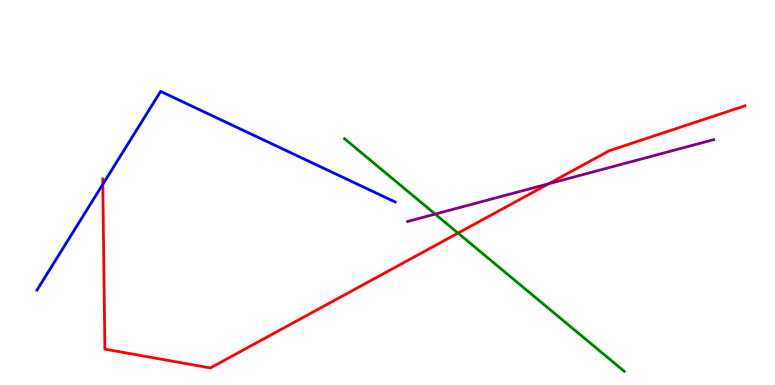[{'lines': ['blue', 'red'], 'intersections': [{'x': 1.33, 'y': 5.21}]}, {'lines': ['green', 'red'], 'intersections': [{'x': 5.91, 'y': 3.95}]}, {'lines': ['purple', 'red'], 'intersections': [{'x': 7.08, 'y': 5.23}]}, {'lines': ['blue', 'green'], 'intersections': []}, {'lines': ['blue', 'purple'], 'intersections': []}, {'lines': ['green', 'purple'], 'intersections': [{'x': 5.62, 'y': 4.44}]}]